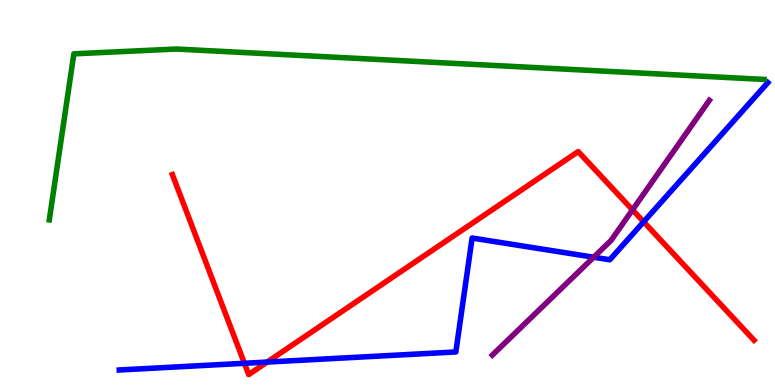[{'lines': ['blue', 'red'], 'intersections': [{'x': 3.15, 'y': 0.564}, {'x': 3.45, 'y': 0.596}, {'x': 8.31, 'y': 4.24}]}, {'lines': ['green', 'red'], 'intersections': []}, {'lines': ['purple', 'red'], 'intersections': [{'x': 8.16, 'y': 4.55}]}, {'lines': ['blue', 'green'], 'intersections': []}, {'lines': ['blue', 'purple'], 'intersections': [{'x': 7.66, 'y': 3.32}]}, {'lines': ['green', 'purple'], 'intersections': []}]